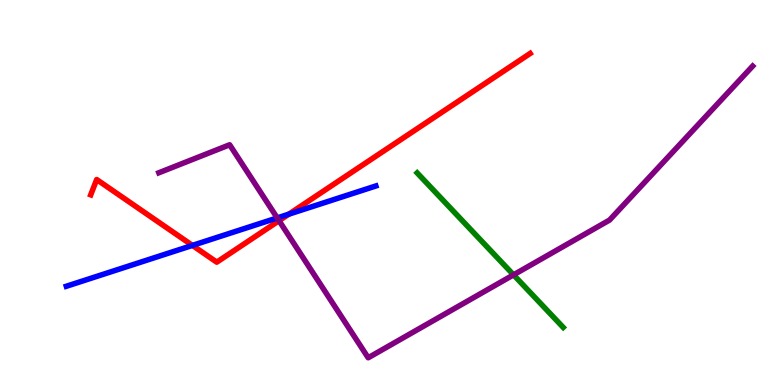[{'lines': ['blue', 'red'], 'intersections': [{'x': 2.48, 'y': 3.63}, {'x': 3.73, 'y': 4.44}]}, {'lines': ['green', 'red'], 'intersections': []}, {'lines': ['purple', 'red'], 'intersections': [{'x': 3.6, 'y': 4.27}]}, {'lines': ['blue', 'green'], 'intersections': []}, {'lines': ['blue', 'purple'], 'intersections': [{'x': 3.58, 'y': 4.34}]}, {'lines': ['green', 'purple'], 'intersections': [{'x': 6.63, 'y': 2.86}]}]